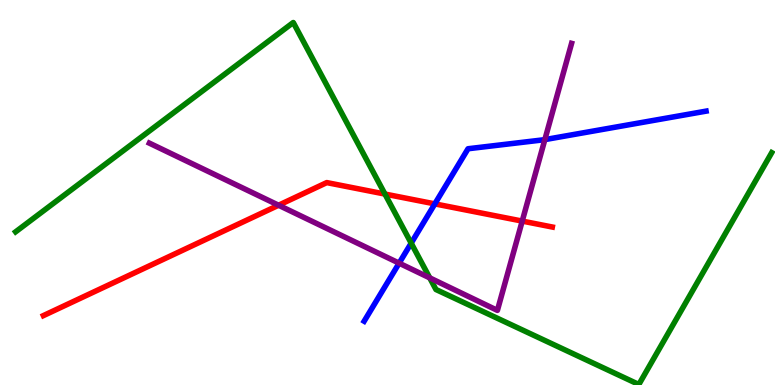[{'lines': ['blue', 'red'], 'intersections': [{'x': 5.61, 'y': 4.7}]}, {'lines': ['green', 'red'], 'intersections': [{'x': 4.97, 'y': 4.96}]}, {'lines': ['purple', 'red'], 'intersections': [{'x': 3.59, 'y': 4.67}, {'x': 6.74, 'y': 4.26}]}, {'lines': ['blue', 'green'], 'intersections': [{'x': 5.31, 'y': 3.68}]}, {'lines': ['blue', 'purple'], 'intersections': [{'x': 5.15, 'y': 3.16}, {'x': 7.03, 'y': 6.37}]}, {'lines': ['green', 'purple'], 'intersections': [{'x': 5.55, 'y': 2.78}]}]